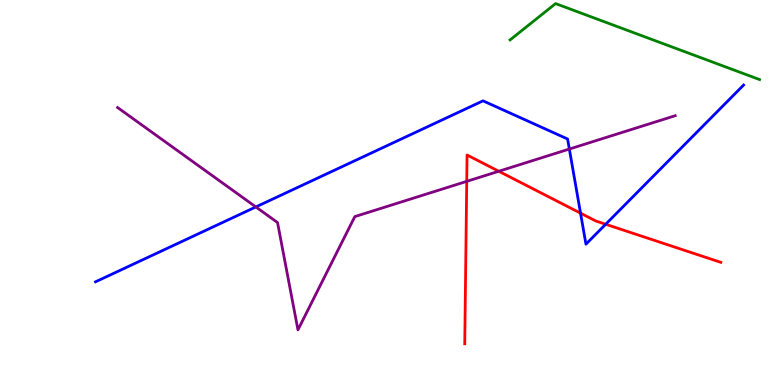[{'lines': ['blue', 'red'], 'intersections': [{'x': 7.49, 'y': 4.46}, {'x': 7.82, 'y': 4.18}]}, {'lines': ['green', 'red'], 'intersections': []}, {'lines': ['purple', 'red'], 'intersections': [{'x': 6.02, 'y': 5.29}, {'x': 6.44, 'y': 5.55}]}, {'lines': ['blue', 'green'], 'intersections': []}, {'lines': ['blue', 'purple'], 'intersections': [{'x': 3.3, 'y': 4.63}, {'x': 7.35, 'y': 6.13}]}, {'lines': ['green', 'purple'], 'intersections': []}]